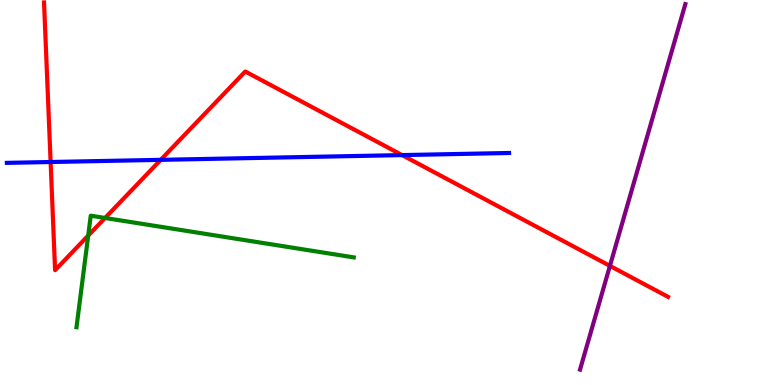[{'lines': ['blue', 'red'], 'intersections': [{'x': 0.653, 'y': 5.79}, {'x': 2.07, 'y': 5.85}, {'x': 5.19, 'y': 5.97}]}, {'lines': ['green', 'red'], 'intersections': [{'x': 1.14, 'y': 3.88}, {'x': 1.36, 'y': 4.34}]}, {'lines': ['purple', 'red'], 'intersections': [{'x': 7.87, 'y': 3.09}]}, {'lines': ['blue', 'green'], 'intersections': []}, {'lines': ['blue', 'purple'], 'intersections': []}, {'lines': ['green', 'purple'], 'intersections': []}]